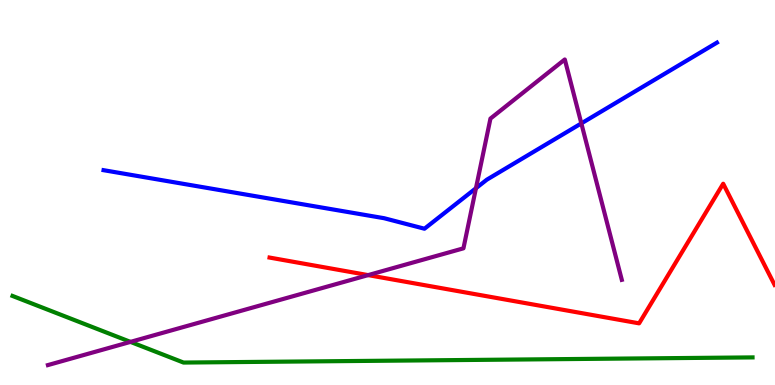[{'lines': ['blue', 'red'], 'intersections': []}, {'lines': ['green', 'red'], 'intersections': []}, {'lines': ['purple', 'red'], 'intersections': [{'x': 4.75, 'y': 2.85}]}, {'lines': ['blue', 'green'], 'intersections': []}, {'lines': ['blue', 'purple'], 'intersections': [{'x': 6.14, 'y': 5.11}, {'x': 7.5, 'y': 6.8}]}, {'lines': ['green', 'purple'], 'intersections': [{'x': 1.68, 'y': 1.12}]}]